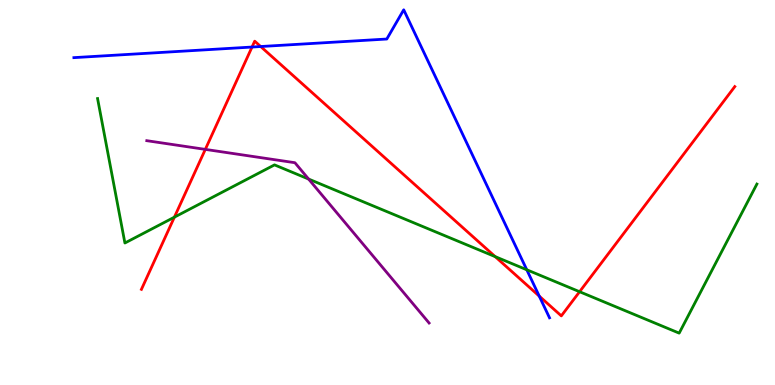[{'lines': ['blue', 'red'], 'intersections': [{'x': 3.25, 'y': 8.78}, {'x': 3.36, 'y': 8.79}, {'x': 6.96, 'y': 2.31}]}, {'lines': ['green', 'red'], 'intersections': [{'x': 2.25, 'y': 4.36}, {'x': 6.39, 'y': 3.33}, {'x': 7.48, 'y': 2.42}]}, {'lines': ['purple', 'red'], 'intersections': [{'x': 2.65, 'y': 6.12}]}, {'lines': ['blue', 'green'], 'intersections': [{'x': 6.8, 'y': 2.99}]}, {'lines': ['blue', 'purple'], 'intersections': []}, {'lines': ['green', 'purple'], 'intersections': [{'x': 3.98, 'y': 5.35}]}]